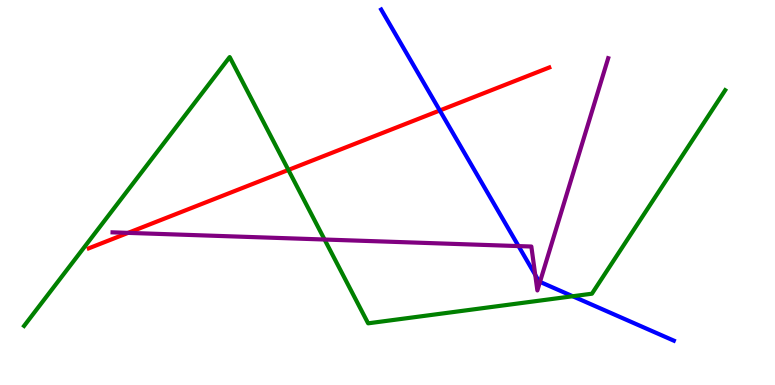[{'lines': ['blue', 'red'], 'intersections': [{'x': 5.67, 'y': 7.13}]}, {'lines': ['green', 'red'], 'intersections': [{'x': 3.72, 'y': 5.59}]}, {'lines': ['purple', 'red'], 'intersections': [{'x': 1.65, 'y': 3.95}]}, {'lines': ['blue', 'green'], 'intersections': [{'x': 7.39, 'y': 2.31}]}, {'lines': ['blue', 'purple'], 'intersections': [{'x': 6.69, 'y': 3.61}, {'x': 6.91, 'y': 2.86}, {'x': 6.97, 'y': 2.68}]}, {'lines': ['green', 'purple'], 'intersections': [{'x': 4.19, 'y': 3.78}]}]